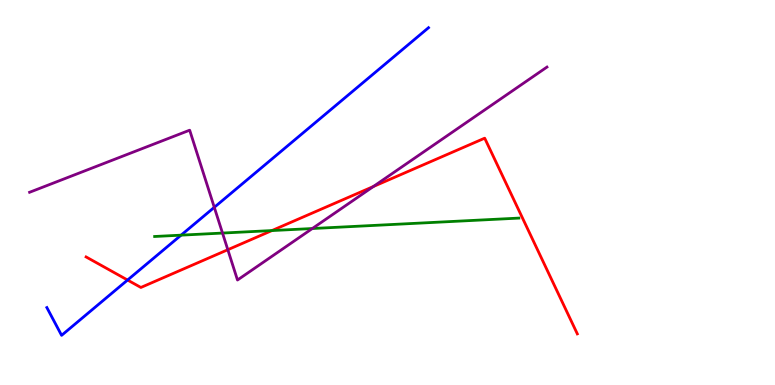[{'lines': ['blue', 'red'], 'intersections': [{'x': 1.65, 'y': 2.73}]}, {'lines': ['green', 'red'], 'intersections': [{'x': 3.51, 'y': 4.01}]}, {'lines': ['purple', 'red'], 'intersections': [{'x': 2.94, 'y': 3.51}, {'x': 4.82, 'y': 5.16}]}, {'lines': ['blue', 'green'], 'intersections': [{'x': 2.34, 'y': 3.89}]}, {'lines': ['blue', 'purple'], 'intersections': [{'x': 2.77, 'y': 4.62}]}, {'lines': ['green', 'purple'], 'intersections': [{'x': 2.87, 'y': 3.95}, {'x': 4.03, 'y': 4.06}]}]